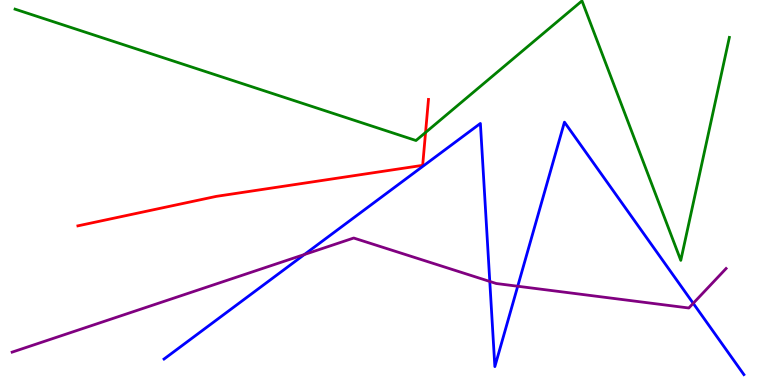[{'lines': ['blue', 'red'], 'intersections': []}, {'lines': ['green', 'red'], 'intersections': [{'x': 5.49, 'y': 6.56}]}, {'lines': ['purple', 'red'], 'intersections': []}, {'lines': ['blue', 'green'], 'intersections': []}, {'lines': ['blue', 'purple'], 'intersections': [{'x': 3.93, 'y': 3.39}, {'x': 6.32, 'y': 2.69}, {'x': 6.68, 'y': 2.57}, {'x': 8.94, 'y': 2.12}]}, {'lines': ['green', 'purple'], 'intersections': []}]